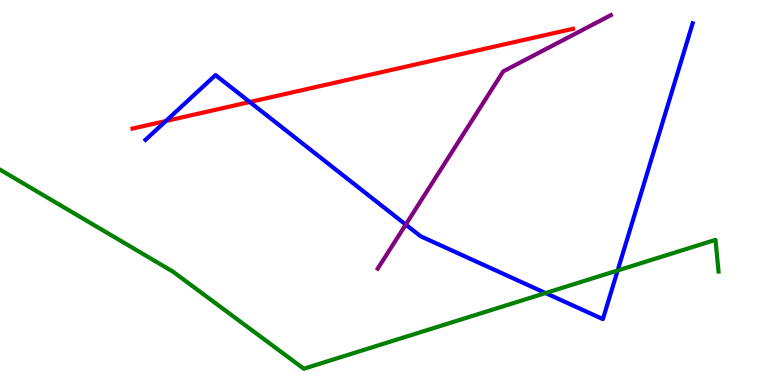[{'lines': ['blue', 'red'], 'intersections': [{'x': 2.14, 'y': 6.86}, {'x': 3.22, 'y': 7.35}]}, {'lines': ['green', 'red'], 'intersections': []}, {'lines': ['purple', 'red'], 'intersections': []}, {'lines': ['blue', 'green'], 'intersections': [{'x': 7.04, 'y': 2.39}, {'x': 7.97, 'y': 2.97}]}, {'lines': ['blue', 'purple'], 'intersections': [{'x': 5.24, 'y': 4.17}]}, {'lines': ['green', 'purple'], 'intersections': []}]